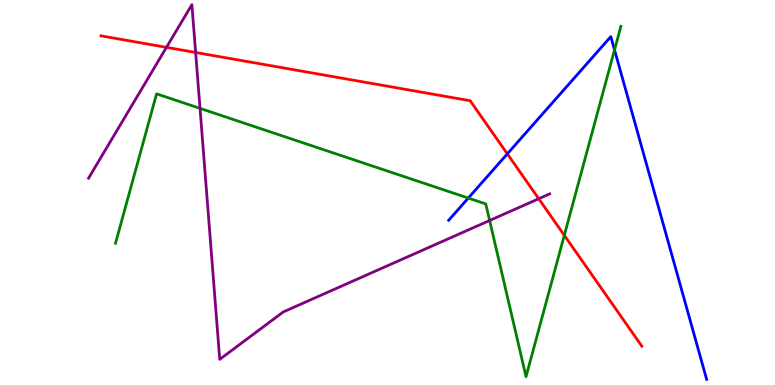[{'lines': ['blue', 'red'], 'intersections': [{'x': 6.55, 'y': 6.0}]}, {'lines': ['green', 'red'], 'intersections': [{'x': 7.28, 'y': 3.89}]}, {'lines': ['purple', 'red'], 'intersections': [{'x': 2.15, 'y': 8.77}, {'x': 2.52, 'y': 8.64}, {'x': 6.95, 'y': 4.84}]}, {'lines': ['blue', 'green'], 'intersections': [{'x': 6.04, 'y': 4.86}, {'x': 7.93, 'y': 8.7}]}, {'lines': ['blue', 'purple'], 'intersections': []}, {'lines': ['green', 'purple'], 'intersections': [{'x': 2.58, 'y': 7.19}, {'x': 6.32, 'y': 4.27}]}]